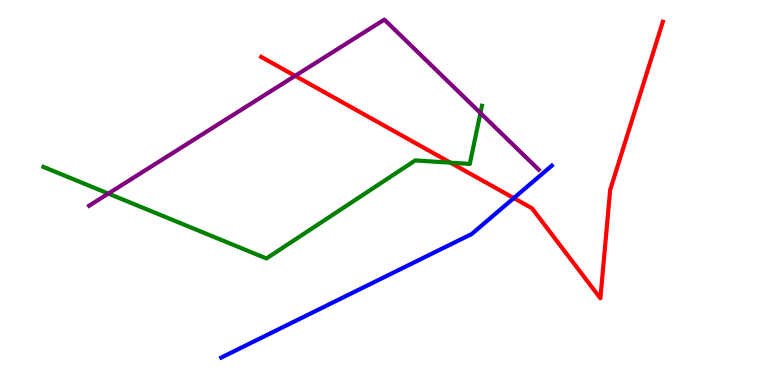[{'lines': ['blue', 'red'], 'intersections': [{'x': 6.63, 'y': 4.86}]}, {'lines': ['green', 'red'], 'intersections': [{'x': 5.81, 'y': 5.77}]}, {'lines': ['purple', 'red'], 'intersections': [{'x': 3.81, 'y': 8.03}]}, {'lines': ['blue', 'green'], 'intersections': []}, {'lines': ['blue', 'purple'], 'intersections': []}, {'lines': ['green', 'purple'], 'intersections': [{'x': 1.4, 'y': 4.97}, {'x': 6.2, 'y': 7.06}]}]